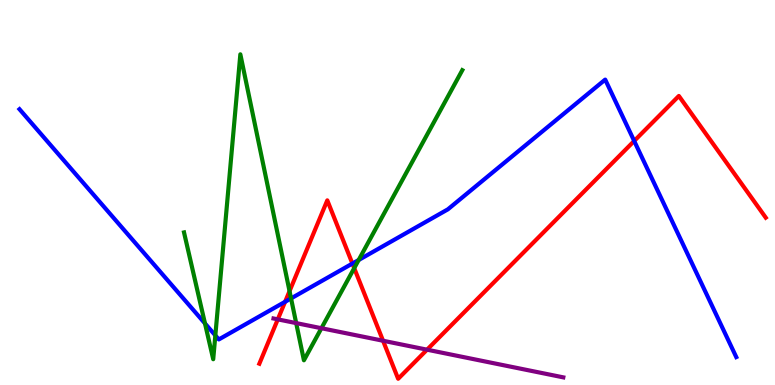[{'lines': ['blue', 'red'], 'intersections': [{'x': 3.68, 'y': 2.16}, {'x': 4.55, 'y': 3.15}, {'x': 8.18, 'y': 6.34}]}, {'lines': ['green', 'red'], 'intersections': [{'x': 3.74, 'y': 2.44}, {'x': 4.57, 'y': 3.03}]}, {'lines': ['purple', 'red'], 'intersections': [{'x': 3.58, 'y': 1.7}, {'x': 4.94, 'y': 1.15}, {'x': 5.51, 'y': 0.917}]}, {'lines': ['blue', 'green'], 'intersections': [{'x': 2.64, 'y': 1.6}, {'x': 2.78, 'y': 1.29}, {'x': 3.76, 'y': 2.25}, {'x': 4.63, 'y': 3.25}]}, {'lines': ['blue', 'purple'], 'intersections': []}, {'lines': ['green', 'purple'], 'intersections': [{'x': 3.82, 'y': 1.61}, {'x': 4.15, 'y': 1.47}]}]